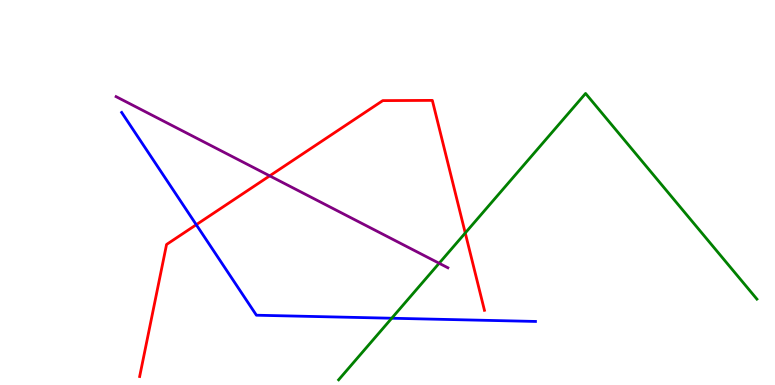[{'lines': ['blue', 'red'], 'intersections': [{'x': 2.53, 'y': 4.16}]}, {'lines': ['green', 'red'], 'intersections': [{'x': 6.0, 'y': 3.95}]}, {'lines': ['purple', 'red'], 'intersections': [{'x': 3.48, 'y': 5.43}]}, {'lines': ['blue', 'green'], 'intersections': [{'x': 5.05, 'y': 1.73}]}, {'lines': ['blue', 'purple'], 'intersections': []}, {'lines': ['green', 'purple'], 'intersections': [{'x': 5.67, 'y': 3.16}]}]